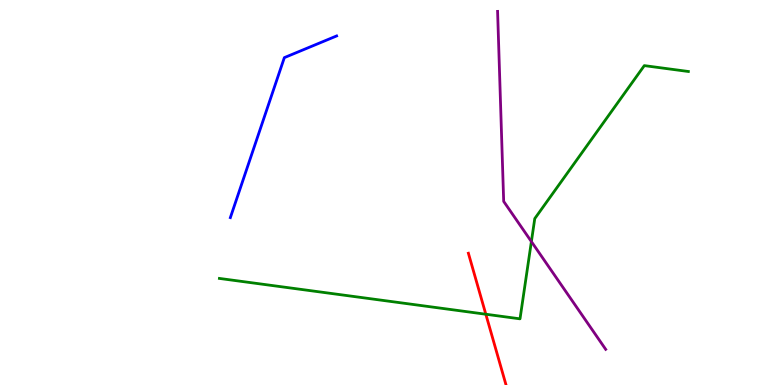[{'lines': ['blue', 'red'], 'intersections': []}, {'lines': ['green', 'red'], 'intersections': [{'x': 6.27, 'y': 1.84}]}, {'lines': ['purple', 'red'], 'intersections': []}, {'lines': ['blue', 'green'], 'intersections': []}, {'lines': ['blue', 'purple'], 'intersections': []}, {'lines': ['green', 'purple'], 'intersections': [{'x': 6.86, 'y': 3.73}]}]